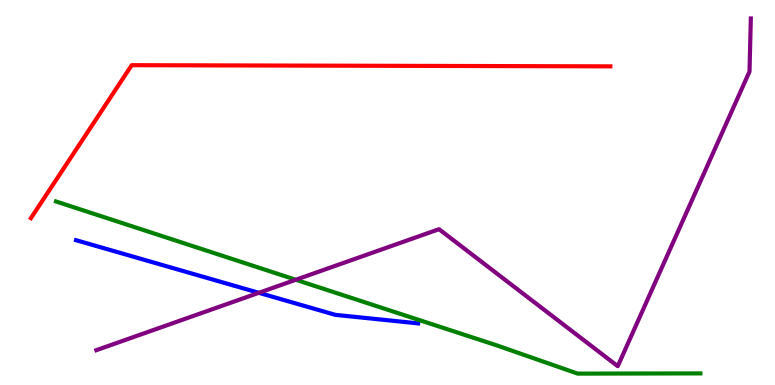[{'lines': ['blue', 'red'], 'intersections': []}, {'lines': ['green', 'red'], 'intersections': []}, {'lines': ['purple', 'red'], 'intersections': []}, {'lines': ['blue', 'green'], 'intersections': []}, {'lines': ['blue', 'purple'], 'intersections': [{'x': 3.34, 'y': 2.39}]}, {'lines': ['green', 'purple'], 'intersections': [{'x': 3.82, 'y': 2.73}]}]